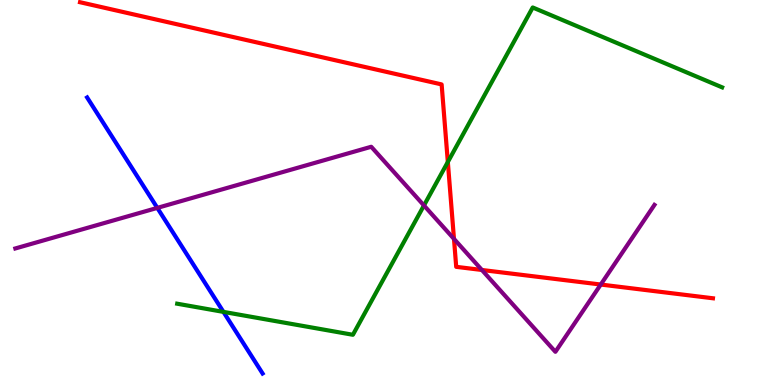[{'lines': ['blue', 'red'], 'intersections': []}, {'lines': ['green', 'red'], 'intersections': [{'x': 5.78, 'y': 5.79}]}, {'lines': ['purple', 'red'], 'intersections': [{'x': 5.86, 'y': 3.79}, {'x': 6.22, 'y': 2.99}, {'x': 7.75, 'y': 2.61}]}, {'lines': ['blue', 'green'], 'intersections': [{'x': 2.88, 'y': 1.9}]}, {'lines': ['blue', 'purple'], 'intersections': [{'x': 2.03, 'y': 4.6}]}, {'lines': ['green', 'purple'], 'intersections': [{'x': 5.47, 'y': 4.66}]}]